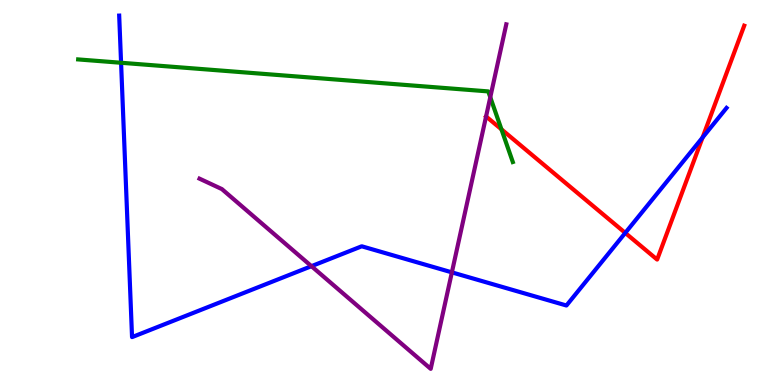[{'lines': ['blue', 'red'], 'intersections': [{'x': 8.07, 'y': 3.95}, {'x': 9.07, 'y': 6.43}]}, {'lines': ['green', 'red'], 'intersections': [{'x': 6.47, 'y': 6.64}]}, {'lines': ['purple', 'red'], 'intersections': [{'x': 6.27, 'y': 6.98}]}, {'lines': ['blue', 'green'], 'intersections': [{'x': 1.56, 'y': 8.37}]}, {'lines': ['blue', 'purple'], 'intersections': [{'x': 4.02, 'y': 3.09}, {'x': 5.83, 'y': 2.93}]}, {'lines': ['green', 'purple'], 'intersections': [{'x': 6.33, 'y': 7.47}]}]